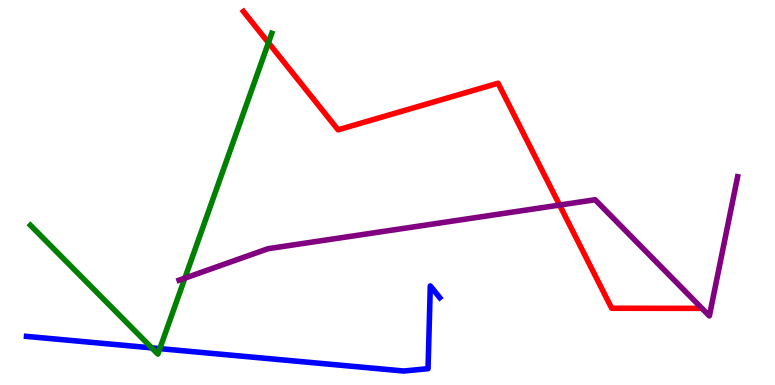[{'lines': ['blue', 'red'], 'intersections': []}, {'lines': ['green', 'red'], 'intersections': [{'x': 3.46, 'y': 8.89}]}, {'lines': ['purple', 'red'], 'intersections': [{'x': 7.22, 'y': 4.67}]}, {'lines': ['blue', 'green'], 'intersections': [{'x': 1.96, 'y': 0.964}, {'x': 2.06, 'y': 0.945}]}, {'lines': ['blue', 'purple'], 'intersections': []}, {'lines': ['green', 'purple'], 'intersections': [{'x': 2.39, 'y': 2.78}]}]